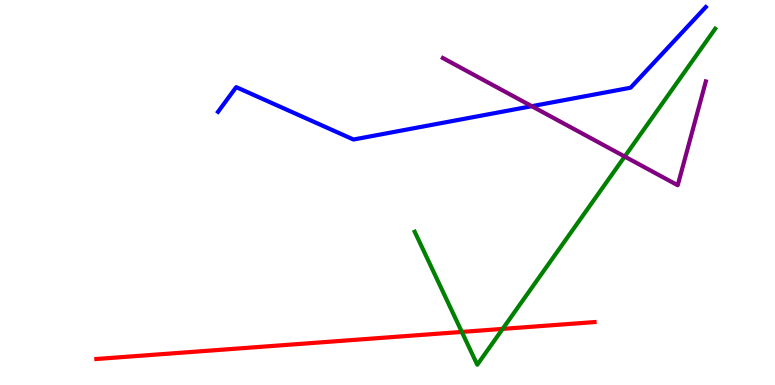[{'lines': ['blue', 'red'], 'intersections': []}, {'lines': ['green', 'red'], 'intersections': [{'x': 5.96, 'y': 1.38}, {'x': 6.49, 'y': 1.46}]}, {'lines': ['purple', 'red'], 'intersections': []}, {'lines': ['blue', 'green'], 'intersections': []}, {'lines': ['blue', 'purple'], 'intersections': [{'x': 6.86, 'y': 7.24}]}, {'lines': ['green', 'purple'], 'intersections': [{'x': 8.06, 'y': 5.93}]}]